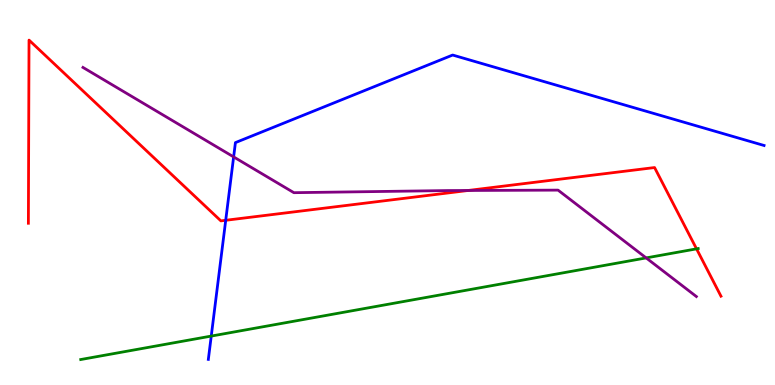[{'lines': ['blue', 'red'], 'intersections': [{'x': 2.91, 'y': 4.28}]}, {'lines': ['green', 'red'], 'intersections': [{'x': 8.99, 'y': 3.54}]}, {'lines': ['purple', 'red'], 'intersections': [{'x': 6.04, 'y': 5.05}]}, {'lines': ['blue', 'green'], 'intersections': [{'x': 2.73, 'y': 1.27}]}, {'lines': ['blue', 'purple'], 'intersections': [{'x': 3.01, 'y': 5.92}]}, {'lines': ['green', 'purple'], 'intersections': [{'x': 8.34, 'y': 3.3}]}]